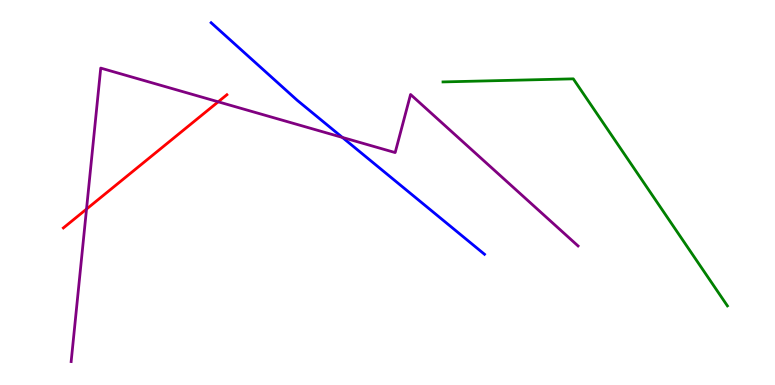[{'lines': ['blue', 'red'], 'intersections': []}, {'lines': ['green', 'red'], 'intersections': []}, {'lines': ['purple', 'red'], 'intersections': [{'x': 1.12, 'y': 4.57}, {'x': 2.82, 'y': 7.36}]}, {'lines': ['blue', 'green'], 'intersections': []}, {'lines': ['blue', 'purple'], 'intersections': [{'x': 4.42, 'y': 6.43}]}, {'lines': ['green', 'purple'], 'intersections': []}]